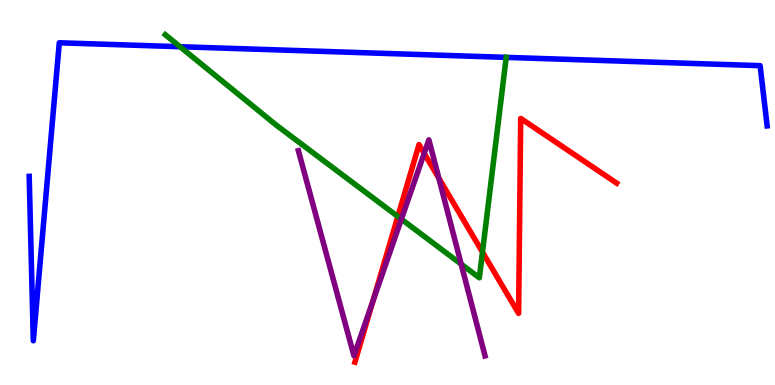[{'lines': ['blue', 'red'], 'intersections': []}, {'lines': ['green', 'red'], 'intersections': [{'x': 5.13, 'y': 4.38}, {'x': 6.23, 'y': 3.45}]}, {'lines': ['purple', 'red'], 'intersections': [{'x': 4.81, 'y': 2.17}, {'x': 5.47, 'y': 6.02}, {'x': 5.66, 'y': 5.37}]}, {'lines': ['blue', 'green'], 'intersections': [{'x': 2.32, 'y': 8.79}]}, {'lines': ['blue', 'purple'], 'intersections': []}, {'lines': ['green', 'purple'], 'intersections': [{'x': 5.18, 'y': 4.31}, {'x': 5.95, 'y': 3.14}]}]